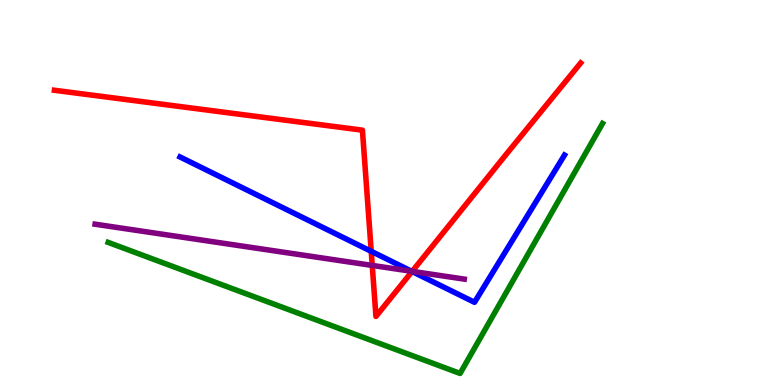[{'lines': ['blue', 'red'], 'intersections': [{'x': 4.79, 'y': 3.47}, {'x': 5.32, 'y': 2.95}]}, {'lines': ['green', 'red'], 'intersections': []}, {'lines': ['purple', 'red'], 'intersections': [{'x': 4.8, 'y': 3.11}, {'x': 5.32, 'y': 2.95}]}, {'lines': ['blue', 'green'], 'intersections': []}, {'lines': ['blue', 'purple'], 'intersections': [{'x': 5.31, 'y': 2.95}]}, {'lines': ['green', 'purple'], 'intersections': []}]